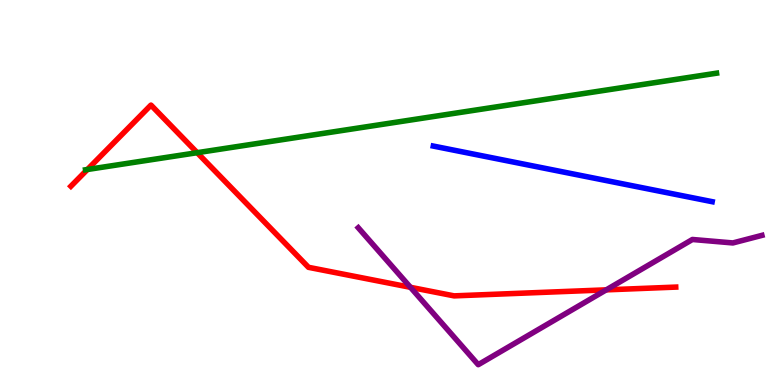[{'lines': ['blue', 'red'], 'intersections': []}, {'lines': ['green', 'red'], 'intersections': [{'x': 1.13, 'y': 5.6}, {'x': 2.54, 'y': 6.03}]}, {'lines': ['purple', 'red'], 'intersections': [{'x': 5.3, 'y': 2.54}, {'x': 7.82, 'y': 2.47}]}, {'lines': ['blue', 'green'], 'intersections': []}, {'lines': ['blue', 'purple'], 'intersections': []}, {'lines': ['green', 'purple'], 'intersections': []}]